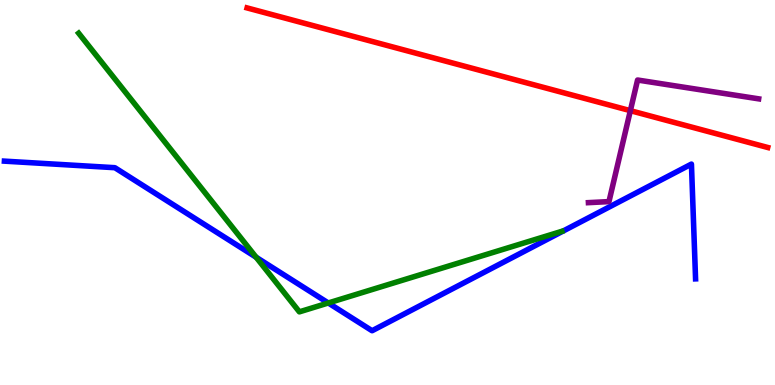[{'lines': ['blue', 'red'], 'intersections': []}, {'lines': ['green', 'red'], 'intersections': []}, {'lines': ['purple', 'red'], 'intersections': [{'x': 8.13, 'y': 7.13}]}, {'lines': ['blue', 'green'], 'intersections': [{'x': 3.3, 'y': 3.32}, {'x': 4.24, 'y': 2.13}]}, {'lines': ['blue', 'purple'], 'intersections': []}, {'lines': ['green', 'purple'], 'intersections': []}]